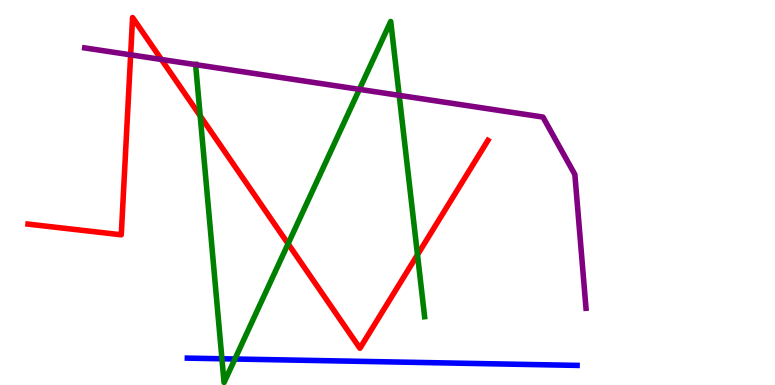[{'lines': ['blue', 'red'], 'intersections': []}, {'lines': ['green', 'red'], 'intersections': [{'x': 2.58, 'y': 6.99}, {'x': 3.72, 'y': 3.67}, {'x': 5.39, 'y': 3.38}]}, {'lines': ['purple', 'red'], 'intersections': [{'x': 1.69, 'y': 8.58}, {'x': 2.08, 'y': 8.46}]}, {'lines': ['blue', 'green'], 'intersections': [{'x': 2.86, 'y': 0.681}, {'x': 3.03, 'y': 0.675}]}, {'lines': ['blue', 'purple'], 'intersections': []}, {'lines': ['green', 'purple'], 'intersections': [{'x': 2.52, 'y': 8.32}, {'x': 4.64, 'y': 7.68}, {'x': 5.15, 'y': 7.52}]}]